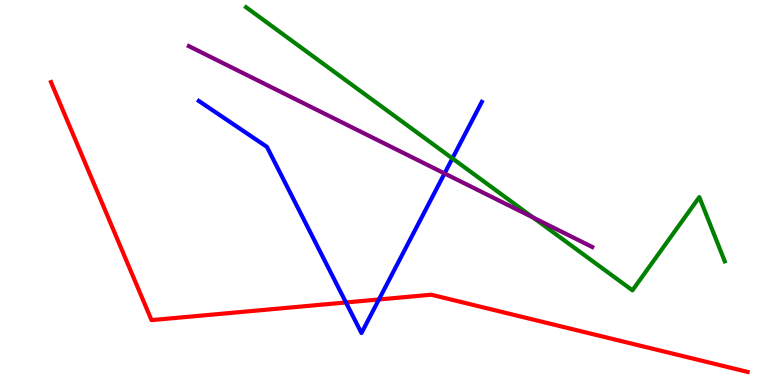[{'lines': ['blue', 'red'], 'intersections': [{'x': 4.46, 'y': 2.14}, {'x': 4.89, 'y': 2.22}]}, {'lines': ['green', 'red'], 'intersections': []}, {'lines': ['purple', 'red'], 'intersections': []}, {'lines': ['blue', 'green'], 'intersections': [{'x': 5.84, 'y': 5.89}]}, {'lines': ['blue', 'purple'], 'intersections': [{'x': 5.74, 'y': 5.49}]}, {'lines': ['green', 'purple'], 'intersections': [{'x': 6.88, 'y': 4.35}]}]